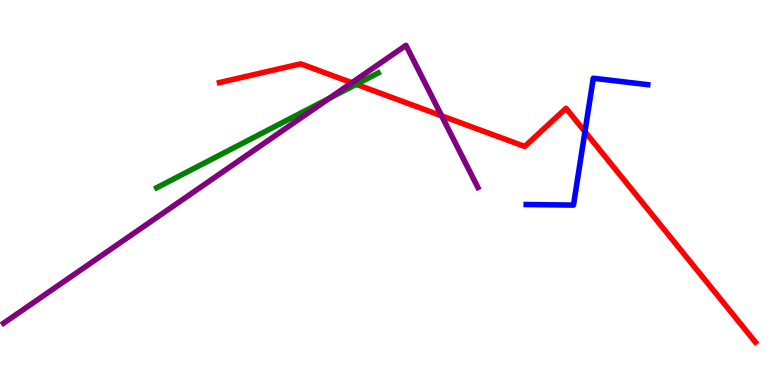[{'lines': ['blue', 'red'], 'intersections': [{'x': 7.55, 'y': 6.58}]}, {'lines': ['green', 'red'], 'intersections': [{'x': 4.6, 'y': 7.81}]}, {'lines': ['purple', 'red'], 'intersections': [{'x': 4.54, 'y': 7.85}, {'x': 5.7, 'y': 6.99}]}, {'lines': ['blue', 'green'], 'intersections': []}, {'lines': ['blue', 'purple'], 'intersections': []}, {'lines': ['green', 'purple'], 'intersections': [{'x': 4.25, 'y': 7.45}]}]